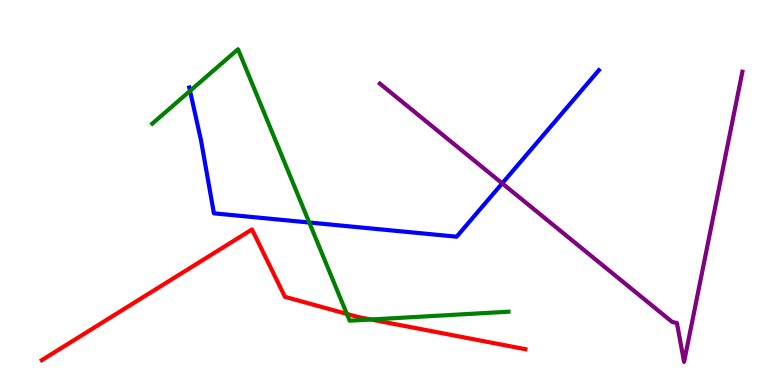[{'lines': ['blue', 'red'], 'intersections': []}, {'lines': ['green', 'red'], 'intersections': [{'x': 4.48, 'y': 1.85}, {'x': 4.79, 'y': 1.7}]}, {'lines': ['purple', 'red'], 'intersections': []}, {'lines': ['blue', 'green'], 'intersections': [{'x': 2.45, 'y': 7.64}, {'x': 3.99, 'y': 4.22}]}, {'lines': ['blue', 'purple'], 'intersections': [{'x': 6.48, 'y': 5.24}]}, {'lines': ['green', 'purple'], 'intersections': []}]